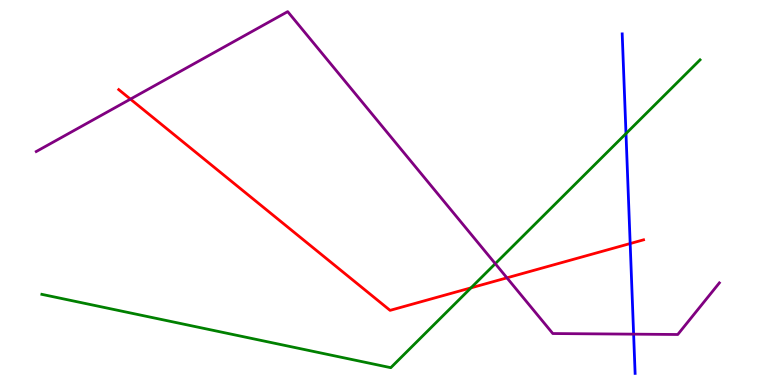[{'lines': ['blue', 'red'], 'intersections': [{'x': 8.13, 'y': 3.67}]}, {'lines': ['green', 'red'], 'intersections': [{'x': 6.08, 'y': 2.52}]}, {'lines': ['purple', 'red'], 'intersections': [{'x': 1.68, 'y': 7.43}, {'x': 6.54, 'y': 2.78}]}, {'lines': ['blue', 'green'], 'intersections': [{'x': 8.08, 'y': 6.53}]}, {'lines': ['blue', 'purple'], 'intersections': [{'x': 8.18, 'y': 1.32}]}, {'lines': ['green', 'purple'], 'intersections': [{'x': 6.39, 'y': 3.15}]}]